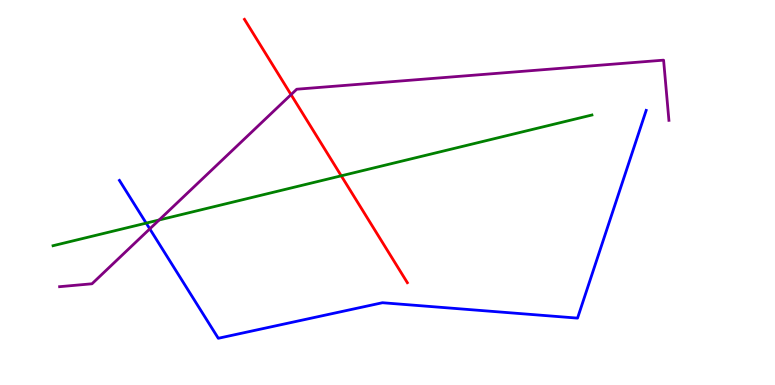[{'lines': ['blue', 'red'], 'intersections': []}, {'lines': ['green', 'red'], 'intersections': [{'x': 4.4, 'y': 5.43}]}, {'lines': ['purple', 'red'], 'intersections': [{'x': 3.76, 'y': 7.54}]}, {'lines': ['blue', 'green'], 'intersections': [{'x': 1.89, 'y': 4.2}]}, {'lines': ['blue', 'purple'], 'intersections': [{'x': 1.93, 'y': 4.06}]}, {'lines': ['green', 'purple'], 'intersections': [{'x': 2.05, 'y': 4.29}]}]